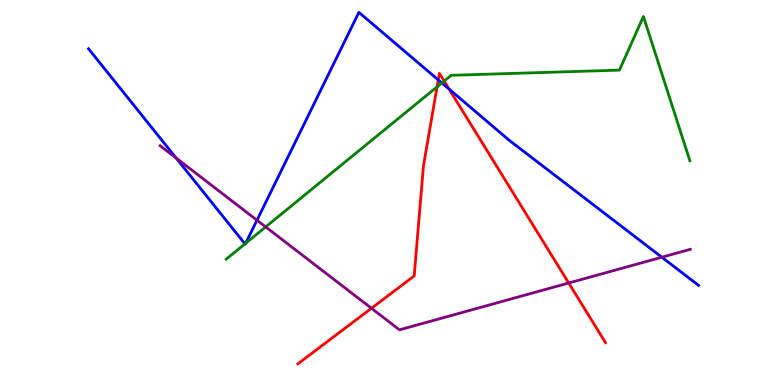[{'lines': ['blue', 'red'], 'intersections': [{'x': 5.66, 'y': 7.92}, {'x': 5.8, 'y': 7.68}]}, {'lines': ['green', 'red'], 'intersections': [{'x': 5.64, 'y': 7.74}, {'x': 5.73, 'y': 7.89}]}, {'lines': ['purple', 'red'], 'intersections': [{'x': 4.79, 'y': 1.99}, {'x': 7.34, 'y': 2.65}]}, {'lines': ['blue', 'green'], 'intersections': [{'x': 3.16, 'y': 3.67}, {'x': 3.17, 'y': 3.68}, {'x': 5.7, 'y': 7.85}]}, {'lines': ['blue', 'purple'], 'intersections': [{'x': 2.27, 'y': 5.9}, {'x': 3.32, 'y': 4.28}, {'x': 8.54, 'y': 3.32}]}, {'lines': ['green', 'purple'], 'intersections': [{'x': 3.43, 'y': 4.11}]}]